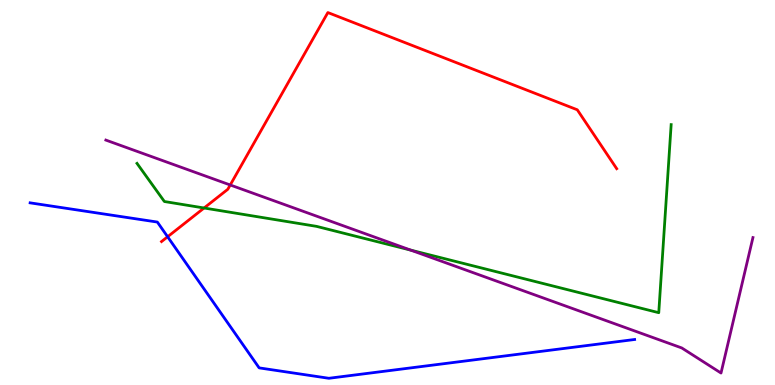[{'lines': ['blue', 'red'], 'intersections': [{'x': 2.16, 'y': 3.85}]}, {'lines': ['green', 'red'], 'intersections': [{'x': 2.63, 'y': 4.6}]}, {'lines': ['purple', 'red'], 'intersections': [{'x': 2.97, 'y': 5.2}]}, {'lines': ['blue', 'green'], 'intersections': []}, {'lines': ['blue', 'purple'], 'intersections': []}, {'lines': ['green', 'purple'], 'intersections': [{'x': 5.3, 'y': 3.5}]}]